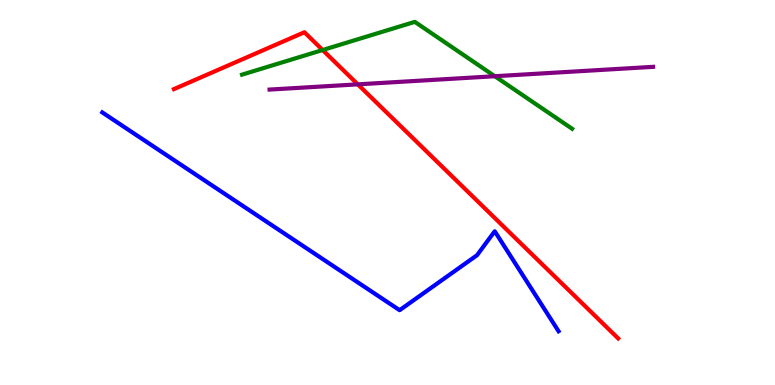[{'lines': ['blue', 'red'], 'intersections': []}, {'lines': ['green', 'red'], 'intersections': [{'x': 4.16, 'y': 8.7}]}, {'lines': ['purple', 'red'], 'intersections': [{'x': 4.62, 'y': 7.81}]}, {'lines': ['blue', 'green'], 'intersections': []}, {'lines': ['blue', 'purple'], 'intersections': []}, {'lines': ['green', 'purple'], 'intersections': [{'x': 6.38, 'y': 8.02}]}]